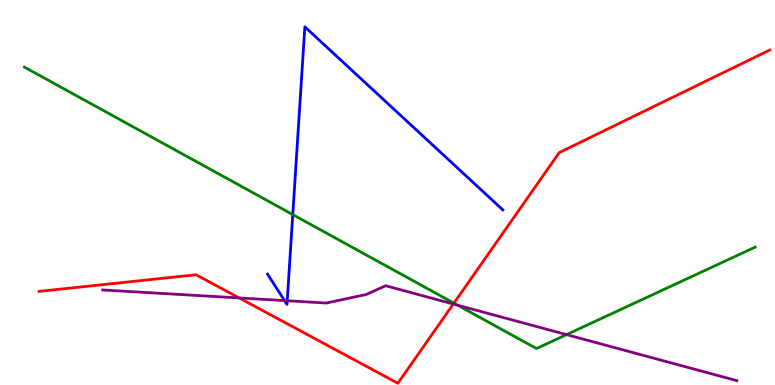[{'lines': ['blue', 'red'], 'intersections': []}, {'lines': ['green', 'red'], 'intersections': [{'x': 5.86, 'y': 2.13}]}, {'lines': ['purple', 'red'], 'intersections': [{'x': 3.09, 'y': 2.26}, {'x': 5.85, 'y': 2.1}]}, {'lines': ['blue', 'green'], 'intersections': [{'x': 3.78, 'y': 4.43}]}, {'lines': ['blue', 'purple'], 'intersections': [{'x': 3.67, 'y': 2.19}, {'x': 3.71, 'y': 2.19}]}, {'lines': ['green', 'purple'], 'intersections': [{'x': 5.9, 'y': 2.07}, {'x': 7.31, 'y': 1.31}]}]